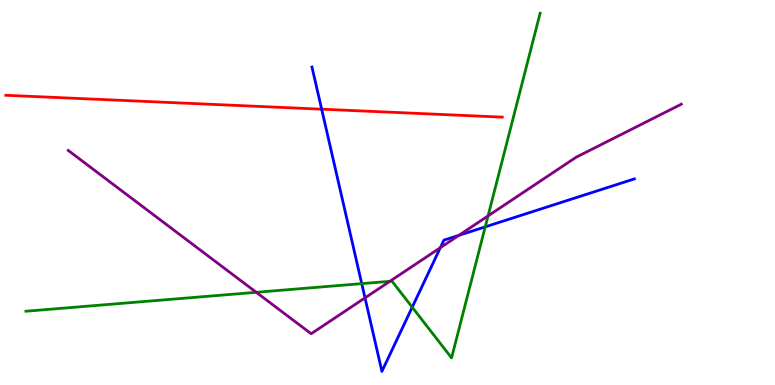[{'lines': ['blue', 'red'], 'intersections': [{'x': 4.15, 'y': 7.16}]}, {'lines': ['green', 'red'], 'intersections': []}, {'lines': ['purple', 'red'], 'intersections': []}, {'lines': ['blue', 'green'], 'intersections': [{'x': 4.67, 'y': 2.63}, {'x': 5.32, 'y': 2.02}, {'x': 6.26, 'y': 4.11}]}, {'lines': ['blue', 'purple'], 'intersections': [{'x': 4.71, 'y': 2.26}, {'x': 5.68, 'y': 3.57}, {'x': 5.92, 'y': 3.89}]}, {'lines': ['green', 'purple'], 'intersections': [{'x': 3.31, 'y': 2.41}, {'x': 5.03, 'y': 2.69}, {'x': 6.3, 'y': 4.39}]}]